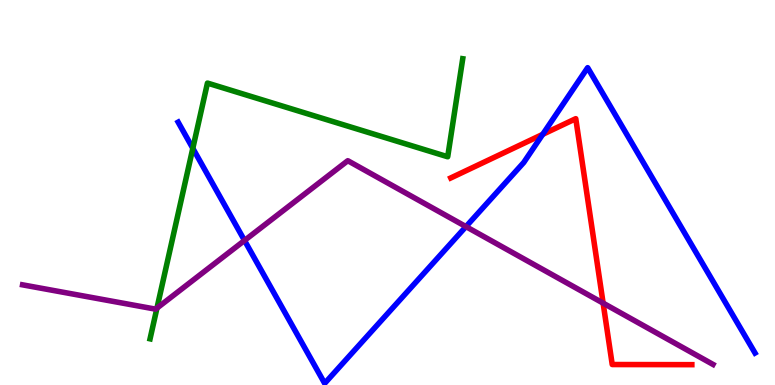[{'lines': ['blue', 'red'], 'intersections': [{'x': 7.0, 'y': 6.51}]}, {'lines': ['green', 'red'], 'intersections': []}, {'lines': ['purple', 'red'], 'intersections': [{'x': 7.78, 'y': 2.13}]}, {'lines': ['blue', 'green'], 'intersections': [{'x': 2.49, 'y': 6.15}]}, {'lines': ['blue', 'purple'], 'intersections': [{'x': 3.16, 'y': 3.75}, {'x': 6.01, 'y': 4.11}]}, {'lines': ['green', 'purple'], 'intersections': [{'x': 2.03, 'y': 2.0}]}]